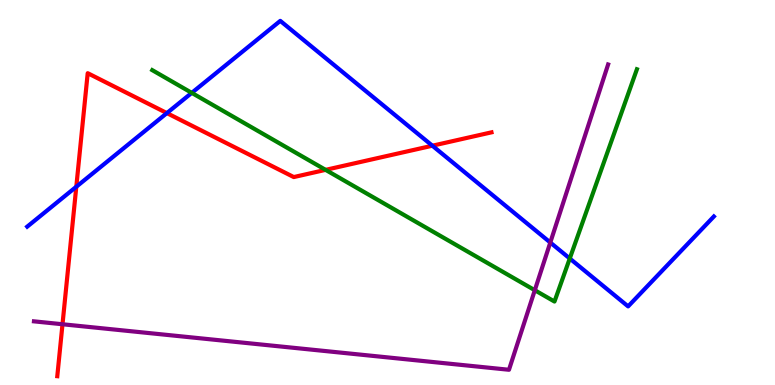[{'lines': ['blue', 'red'], 'intersections': [{'x': 0.985, 'y': 5.15}, {'x': 2.15, 'y': 7.06}, {'x': 5.58, 'y': 6.22}]}, {'lines': ['green', 'red'], 'intersections': [{'x': 4.2, 'y': 5.59}]}, {'lines': ['purple', 'red'], 'intersections': [{'x': 0.806, 'y': 1.58}]}, {'lines': ['blue', 'green'], 'intersections': [{'x': 2.47, 'y': 7.59}, {'x': 7.35, 'y': 3.29}]}, {'lines': ['blue', 'purple'], 'intersections': [{'x': 7.1, 'y': 3.7}]}, {'lines': ['green', 'purple'], 'intersections': [{'x': 6.9, 'y': 2.46}]}]